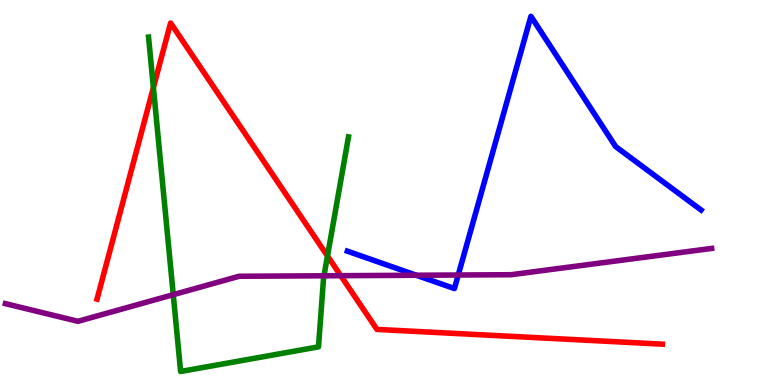[{'lines': ['blue', 'red'], 'intersections': []}, {'lines': ['green', 'red'], 'intersections': [{'x': 1.98, 'y': 7.73}, {'x': 4.23, 'y': 3.35}]}, {'lines': ['purple', 'red'], 'intersections': [{'x': 4.4, 'y': 2.84}]}, {'lines': ['blue', 'green'], 'intersections': []}, {'lines': ['blue', 'purple'], 'intersections': [{'x': 5.37, 'y': 2.85}, {'x': 5.91, 'y': 2.86}]}, {'lines': ['green', 'purple'], 'intersections': [{'x': 2.24, 'y': 2.35}, {'x': 4.18, 'y': 2.84}]}]